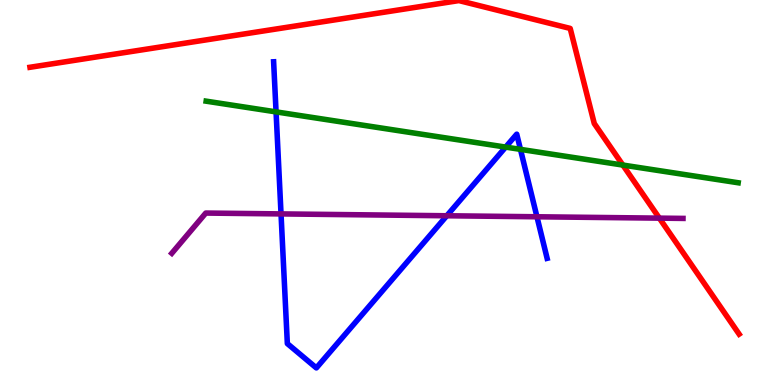[{'lines': ['blue', 'red'], 'intersections': []}, {'lines': ['green', 'red'], 'intersections': [{'x': 8.04, 'y': 5.71}]}, {'lines': ['purple', 'red'], 'intersections': [{'x': 8.51, 'y': 4.33}]}, {'lines': ['blue', 'green'], 'intersections': [{'x': 3.56, 'y': 7.09}, {'x': 6.52, 'y': 6.18}, {'x': 6.72, 'y': 6.12}]}, {'lines': ['blue', 'purple'], 'intersections': [{'x': 3.63, 'y': 4.44}, {'x': 5.77, 'y': 4.4}, {'x': 6.93, 'y': 4.37}]}, {'lines': ['green', 'purple'], 'intersections': []}]